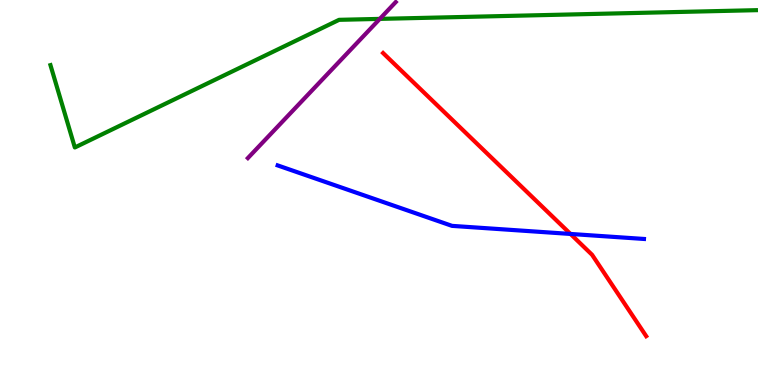[{'lines': ['blue', 'red'], 'intersections': [{'x': 7.36, 'y': 3.92}]}, {'lines': ['green', 'red'], 'intersections': []}, {'lines': ['purple', 'red'], 'intersections': []}, {'lines': ['blue', 'green'], 'intersections': []}, {'lines': ['blue', 'purple'], 'intersections': []}, {'lines': ['green', 'purple'], 'intersections': [{'x': 4.9, 'y': 9.51}]}]